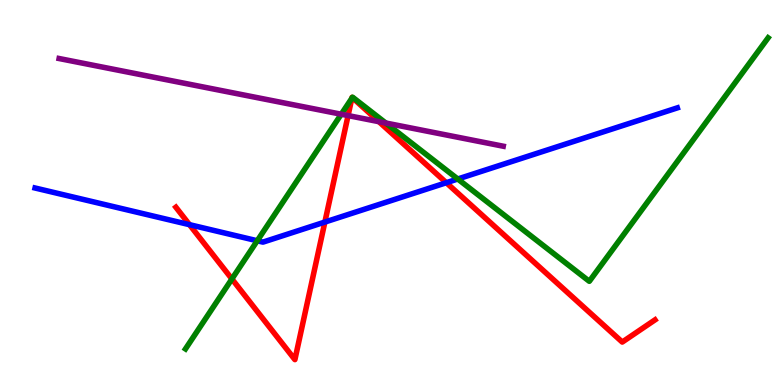[{'lines': ['blue', 'red'], 'intersections': [{'x': 2.45, 'y': 4.16}, {'x': 4.19, 'y': 4.23}, {'x': 5.76, 'y': 5.25}]}, {'lines': ['green', 'red'], 'intersections': [{'x': 2.99, 'y': 2.75}, {'x': 4.54, 'y': 7.45}, {'x': 4.55, 'y': 7.47}]}, {'lines': ['purple', 'red'], 'intersections': [{'x': 4.49, 'y': 7.0}, {'x': 4.89, 'y': 6.84}]}, {'lines': ['blue', 'green'], 'intersections': [{'x': 3.32, 'y': 3.75}, {'x': 5.91, 'y': 5.35}]}, {'lines': ['blue', 'purple'], 'intersections': []}, {'lines': ['green', 'purple'], 'intersections': [{'x': 4.4, 'y': 7.03}, {'x': 4.98, 'y': 6.8}]}]